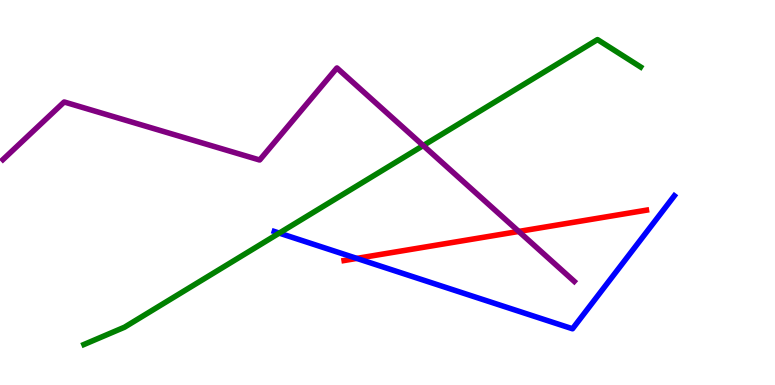[{'lines': ['blue', 'red'], 'intersections': [{'x': 4.6, 'y': 3.29}]}, {'lines': ['green', 'red'], 'intersections': []}, {'lines': ['purple', 'red'], 'intersections': [{'x': 6.69, 'y': 3.99}]}, {'lines': ['blue', 'green'], 'intersections': [{'x': 3.6, 'y': 3.95}]}, {'lines': ['blue', 'purple'], 'intersections': []}, {'lines': ['green', 'purple'], 'intersections': [{'x': 5.46, 'y': 6.22}]}]